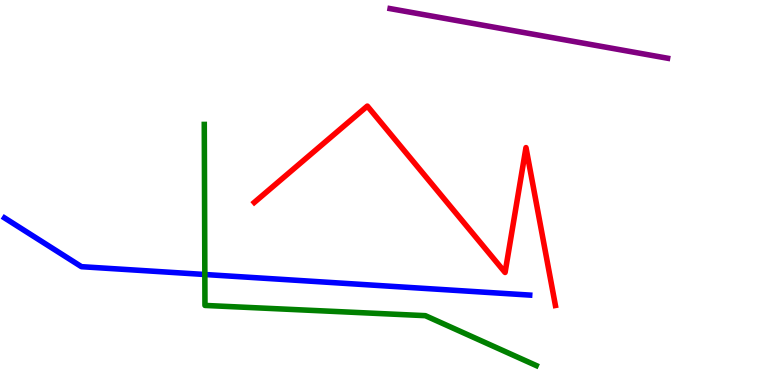[{'lines': ['blue', 'red'], 'intersections': []}, {'lines': ['green', 'red'], 'intersections': []}, {'lines': ['purple', 'red'], 'intersections': []}, {'lines': ['blue', 'green'], 'intersections': [{'x': 2.64, 'y': 2.87}]}, {'lines': ['blue', 'purple'], 'intersections': []}, {'lines': ['green', 'purple'], 'intersections': []}]